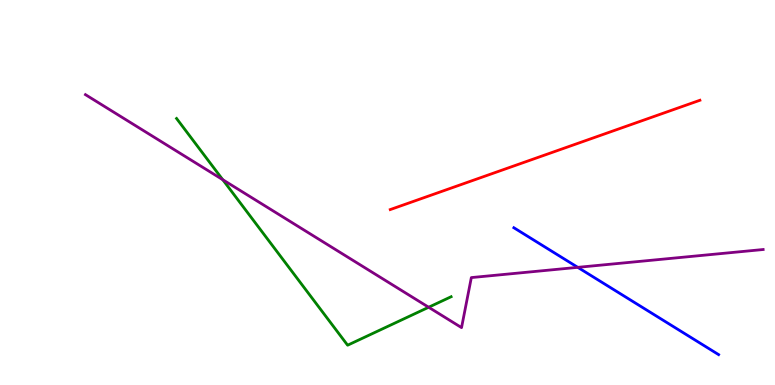[{'lines': ['blue', 'red'], 'intersections': []}, {'lines': ['green', 'red'], 'intersections': []}, {'lines': ['purple', 'red'], 'intersections': []}, {'lines': ['blue', 'green'], 'intersections': []}, {'lines': ['blue', 'purple'], 'intersections': [{'x': 7.46, 'y': 3.06}]}, {'lines': ['green', 'purple'], 'intersections': [{'x': 2.87, 'y': 5.33}, {'x': 5.53, 'y': 2.02}]}]